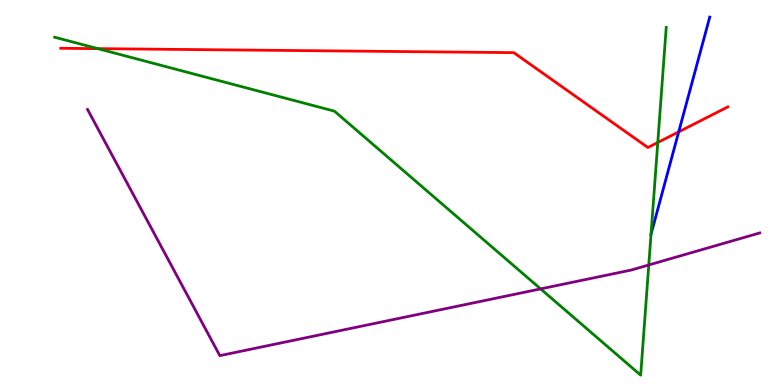[{'lines': ['blue', 'red'], 'intersections': [{'x': 8.76, 'y': 6.58}]}, {'lines': ['green', 'red'], 'intersections': [{'x': 1.26, 'y': 8.74}, {'x': 8.49, 'y': 6.3}]}, {'lines': ['purple', 'red'], 'intersections': []}, {'lines': ['blue', 'green'], 'intersections': [{'x': 8.4, 'y': 3.92}]}, {'lines': ['blue', 'purple'], 'intersections': []}, {'lines': ['green', 'purple'], 'intersections': [{'x': 6.98, 'y': 2.5}, {'x': 8.37, 'y': 3.12}]}]